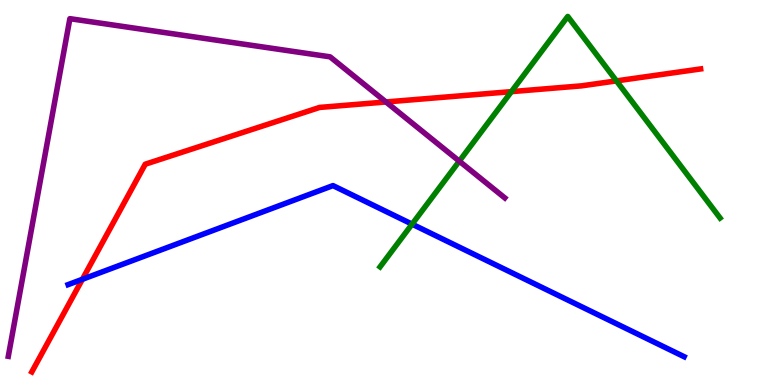[{'lines': ['blue', 'red'], 'intersections': [{'x': 1.06, 'y': 2.75}]}, {'lines': ['green', 'red'], 'intersections': [{'x': 6.6, 'y': 7.62}, {'x': 7.95, 'y': 7.9}]}, {'lines': ['purple', 'red'], 'intersections': [{'x': 4.98, 'y': 7.35}]}, {'lines': ['blue', 'green'], 'intersections': [{'x': 5.32, 'y': 4.18}]}, {'lines': ['blue', 'purple'], 'intersections': []}, {'lines': ['green', 'purple'], 'intersections': [{'x': 5.93, 'y': 5.81}]}]